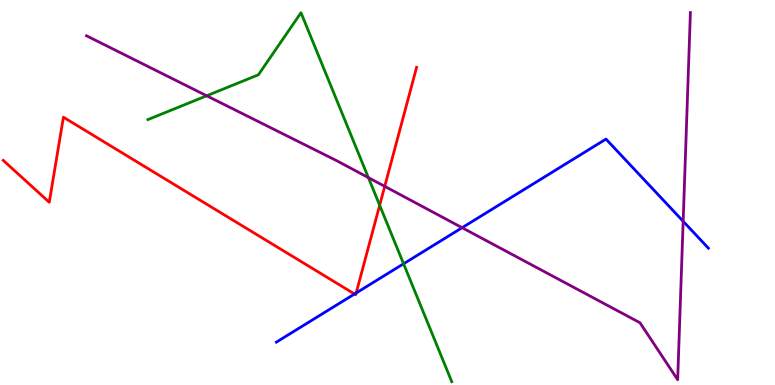[{'lines': ['blue', 'red'], 'intersections': [{'x': 4.57, 'y': 2.36}, {'x': 4.6, 'y': 2.39}]}, {'lines': ['green', 'red'], 'intersections': [{'x': 4.9, 'y': 4.67}]}, {'lines': ['purple', 'red'], 'intersections': [{'x': 4.96, 'y': 5.16}]}, {'lines': ['blue', 'green'], 'intersections': [{'x': 5.21, 'y': 3.15}]}, {'lines': ['blue', 'purple'], 'intersections': [{'x': 5.96, 'y': 4.09}, {'x': 8.82, 'y': 4.25}]}, {'lines': ['green', 'purple'], 'intersections': [{'x': 2.67, 'y': 7.51}, {'x': 4.75, 'y': 5.39}]}]